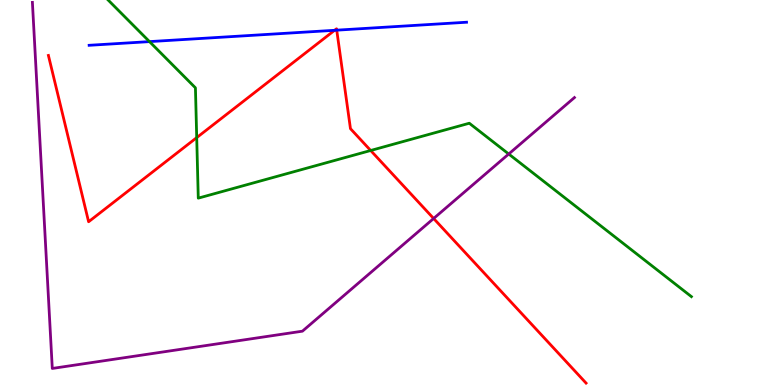[{'lines': ['blue', 'red'], 'intersections': [{'x': 4.32, 'y': 9.21}, {'x': 4.34, 'y': 9.22}]}, {'lines': ['green', 'red'], 'intersections': [{'x': 2.54, 'y': 6.43}, {'x': 4.78, 'y': 6.09}]}, {'lines': ['purple', 'red'], 'intersections': [{'x': 5.6, 'y': 4.32}]}, {'lines': ['blue', 'green'], 'intersections': [{'x': 1.93, 'y': 8.92}]}, {'lines': ['blue', 'purple'], 'intersections': []}, {'lines': ['green', 'purple'], 'intersections': [{'x': 6.56, 'y': 6.0}]}]